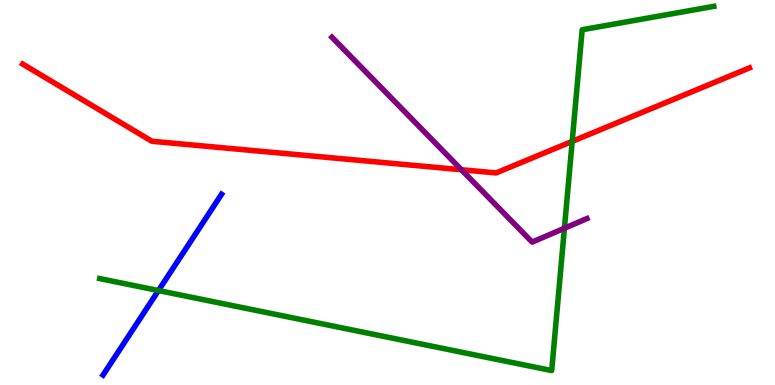[{'lines': ['blue', 'red'], 'intersections': []}, {'lines': ['green', 'red'], 'intersections': [{'x': 7.38, 'y': 6.33}]}, {'lines': ['purple', 'red'], 'intersections': [{'x': 5.95, 'y': 5.59}]}, {'lines': ['blue', 'green'], 'intersections': [{'x': 2.04, 'y': 2.45}]}, {'lines': ['blue', 'purple'], 'intersections': []}, {'lines': ['green', 'purple'], 'intersections': [{'x': 7.28, 'y': 4.07}]}]